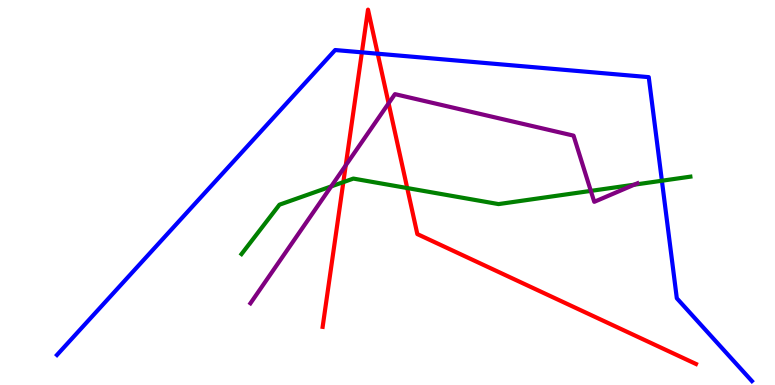[{'lines': ['blue', 'red'], 'intersections': [{'x': 4.67, 'y': 8.64}, {'x': 4.87, 'y': 8.6}]}, {'lines': ['green', 'red'], 'intersections': [{'x': 4.43, 'y': 5.27}, {'x': 5.25, 'y': 5.12}]}, {'lines': ['purple', 'red'], 'intersections': [{'x': 4.46, 'y': 5.7}, {'x': 5.01, 'y': 7.32}]}, {'lines': ['blue', 'green'], 'intersections': [{'x': 8.54, 'y': 5.31}]}, {'lines': ['blue', 'purple'], 'intersections': []}, {'lines': ['green', 'purple'], 'intersections': [{'x': 4.27, 'y': 5.16}, {'x': 7.62, 'y': 5.04}, {'x': 8.18, 'y': 5.2}]}]